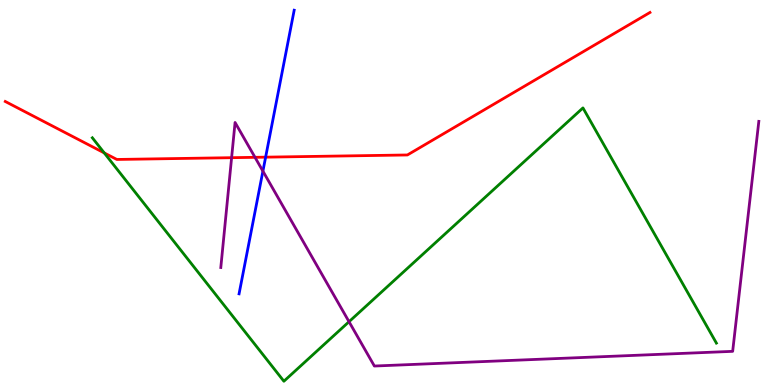[{'lines': ['blue', 'red'], 'intersections': [{'x': 3.43, 'y': 5.92}]}, {'lines': ['green', 'red'], 'intersections': [{'x': 1.35, 'y': 6.03}]}, {'lines': ['purple', 'red'], 'intersections': [{'x': 2.99, 'y': 5.9}, {'x': 3.29, 'y': 5.91}]}, {'lines': ['blue', 'green'], 'intersections': []}, {'lines': ['blue', 'purple'], 'intersections': [{'x': 3.39, 'y': 5.55}]}, {'lines': ['green', 'purple'], 'intersections': [{'x': 4.5, 'y': 1.64}]}]